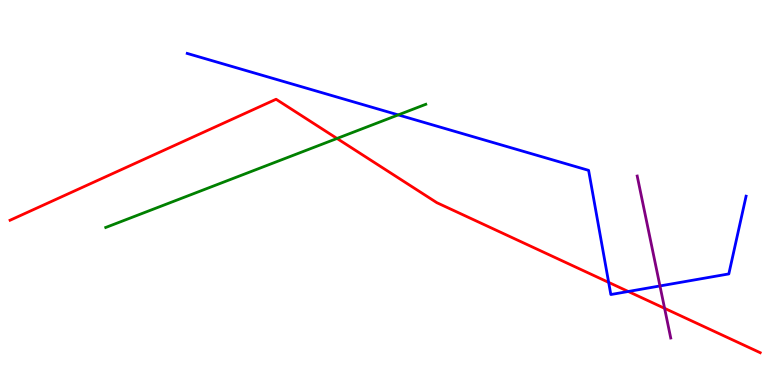[{'lines': ['blue', 'red'], 'intersections': [{'x': 7.85, 'y': 2.67}, {'x': 8.11, 'y': 2.43}]}, {'lines': ['green', 'red'], 'intersections': [{'x': 4.35, 'y': 6.4}]}, {'lines': ['purple', 'red'], 'intersections': [{'x': 8.58, 'y': 1.99}]}, {'lines': ['blue', 'green'], 'intersections': [{'x': 5.14, 'y': 7.02}]}, {'lines': ['blue', 'purple'], 'intersections': [{'x': 8.52, 'y': 2.57}]}, {'lines': ['green', 'purple'], 'intersections': []}]